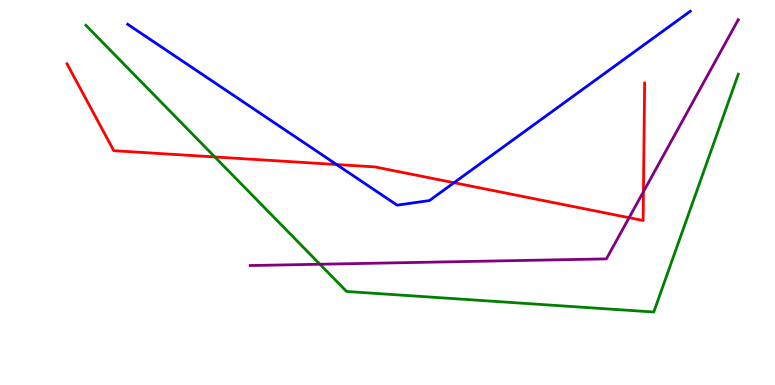[{'lines': ['blue', 'red'], 'intersections': [{'x': 4.34, 'y': 5.73}, {'x': 5.86, 'y': 5.25}]}, {'lines': ['green', 'red'], 'intersections': [{'x': 2.77, 'y': 5.92}]}, {'lines': ['purple', 'red'], 'intersections': [{'x': 8.12, 'y': 4.35}, {'x': 8.3, 'y': 5.02}]}, {'lines': ['blue', 'green'], 'intersections': []}, {'lines': ['blue', 'purple'], 'intersections': []}, {'lines': ['green', 'purple'], 'intersections': [{'x': 4.13, 'y': 3.14}]}]